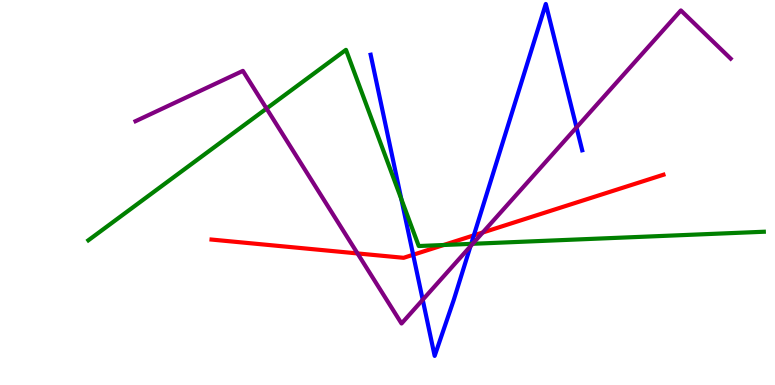[{'lines': ['blue', 'red'], 'intersections': [{'x': 5.33, 'y': 3.38}, {'x': 6.11, 'y': 3.89}]}, {'lines': ['green', 'red'], 'intersections': [{'x': 5.72, 'y': 3.64}]}, {'lines': ['purple', 'red'], 'intersections': [{'x': 4.61, 'y': 3.42}, {'x': 6.23, 'y': 3.96}]}, {'lines': ['blue', 'green'], 'intersections': [{'x': 5.18, 'y': 4.83}, {'x': 6.08, 'y': 3.67}]}, {'lines': ['blue', 'purple'], 'intersections': [{'x': 5.45, 'y': 2.21}, {'x': 6.07, 'y': 3.6}, {'x': 7.44, 'y': 6.69}]}, {'lines': ['green', 'purple'], 'intersections': [{'x': 3.44, 'y': 7.18}, {'x': 6.1, 'y': 3.67}]}]